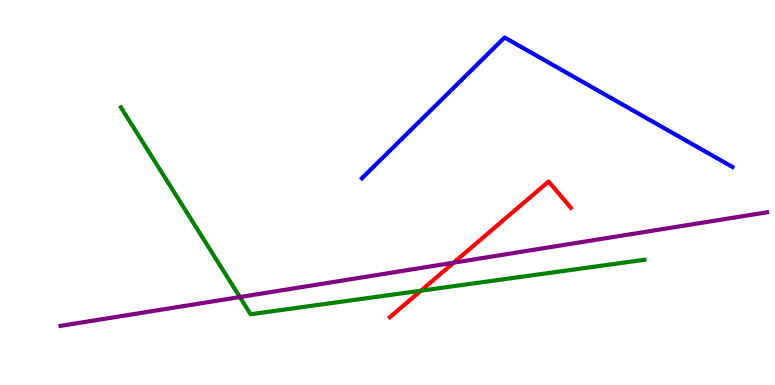[{'lines': ['blue', 'red'], 'intersections': []}, {'lines': ['green', 'red'], 'intersections': [{'x': 5.43, 'y': 2.45}]}, {'lines': ['purple', 'red'], 'intersections': [{'x': 5.85, 'y': 3.18}]}, {'lines': ['blue', 'green'], 'intersections': []}, {'lines': ['blue', 'purple'], 'intersections': []}, {'lines': ['green', 'purple'], 'intersections': [{'x': 3.1, 'y': 2.28}]}]